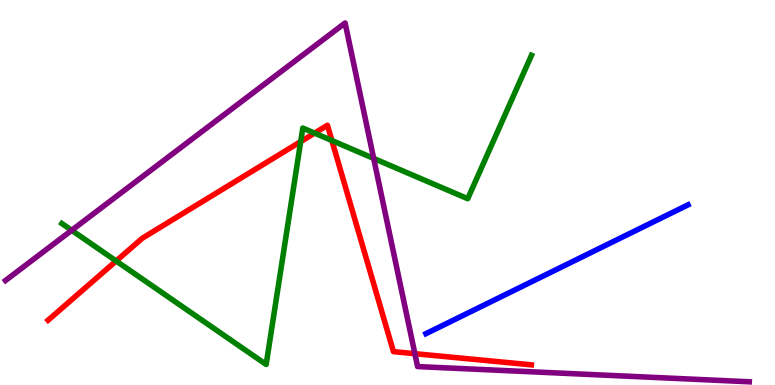[{'lines': ['blue', 'red'], 'intersections': []}, {'lines': ['green', 'red'], 'intersections': [{'x': 1.5, 'y': 3.22}, {'x': 3.88, 'y': 6.32}, {'x': 4.06, 'y': 6.54}, {'x': 4.28, 'y': 6.35}]}, {'lines': ['purple', 'red'], 'intersections': [{'x': 5.35, 'y': 0.814}]}, {'lines': ['blue', 'green'], 'intersections': []}, {'lines': ['blue', 'purple'], 'intersections': []}, {'lines': ['green', 'purple'], 'intersections': [{'x': 0.925, 'y': 4.02}, {'x': 4.82, 'y': 5.89}]}]